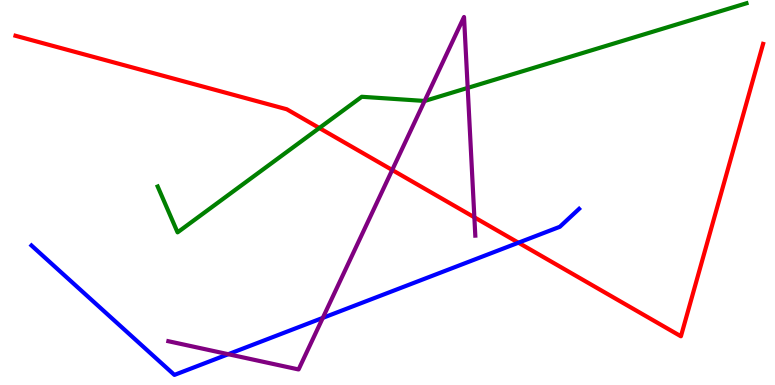[{'lines': ['blue', 'red'], 'intersections': [{'x': 6.69, 'y': 3.7}]}, {'lines': ['green', 'red'], 'intersections': [{'x': 4.12, 'y': 6.67}]}, {'lines': ['purple', 'red'], 'intersections': [{'x': 5.06, 'y': 5.58}, {'x': 6.12, 'y': 4.36}]}, {'lines': ['blue', 'green'], 'intersections': []}, {'lines': ['blue', 'purple'], 'intersections': [{'x': 2.95, 'y': 0.8}, {'x': 4.17, 'y': 1.74}]}, {'lines': ['green', 'purple'], 'intersections': [{'x': 5.48, 'y': 7.38}, {'x': 6.03, 'y': 7.72}]}]